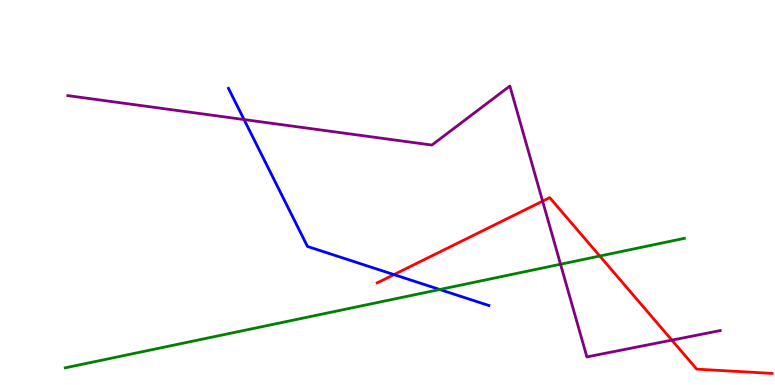[{'lines': ['blue', 'red'], 'intersections': [{'x': 5.08, 'y': 2.87}]}, {'lines': ['green', 'red'], 'intersections': [{'x': 7.74, 'y': 3.35}]}, {'lines': ['purple', 'red'], 'intersections': [{'x': 7.0, 'y': 4.78}, {'x': 8.67, 'y': 1.17}]}, {'lines': ['blue', 'green'], 'intersections': [{'x': 5.67, 'y': 2.48}]}, {'lines': ['blue', 'purple'], 'intersections': [{'x': 3.15, 'y': 6.89}]}, {'lines': ['green', 'purple'], 'intersections': [{'x': 7.23, 'y': 3.14}]}]